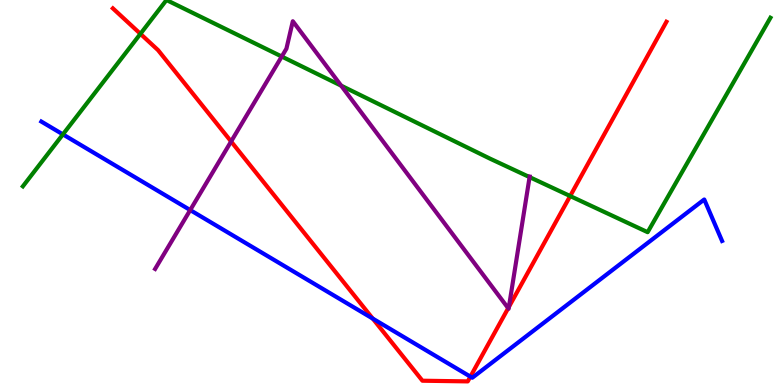[{'lines': ['blue', 'red'], 'intersections': [{'x': 4.81, 'y': 1.73}, {'x': 6.07, 'y': 0.217}]}, {'lines': ['green', 'red'], 'intersections': [{'x': 1.81, 'y': 9.12}, {'x': 7.36, 'y': 4.91}]}, {'lines': ['purple', 'red'], 'intersections': [{'x': 2.98, 'y': 6.33}, {'x': 6.56, 'y': 1.99}, {'x': 6.57, 'y': 2.03}]}, {'lines': ['blue', 'green'], 'intersections': [{'x': 0.812, 'y': 6.51}]}, {'lines': ['blue', 'purple'], 'intersections': [{'x': 2.45, 'y': 4.54}]}, {'lines': ['green', 'purple'], 'intersections': [{'x': 3.64, 'y': 8.53}, {'x': 4.4, 'y': 7.78}, {'x': 6.83, 'y': 5.4}]}]